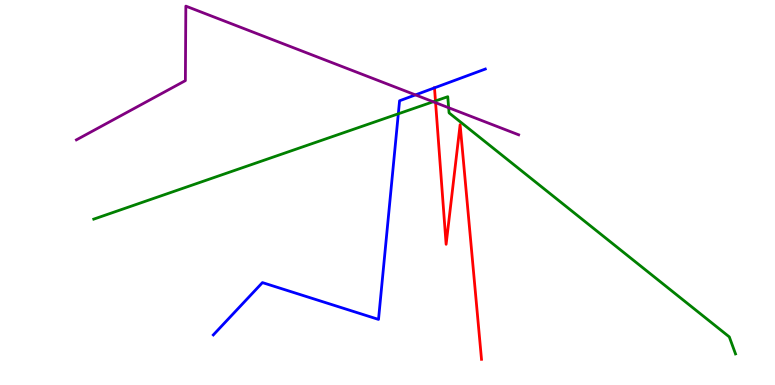[{'lines': ['blue', 'red'], 'intersections': [{'x': 5.61, 'y': 7.72}]}, {'lines': ['green', 'red'], 'intersections': [{'x': 5.62, 'y': 7.38}]}, {'lines': ['purple', 'red'], 'intersections': [{'x': 5.62, 'y': 7.33}]}, {'lines': ['blue', 'green'], 'intersections': [{'x': 5.14, 'y': 7.04}]}, {'lines': ['blue', 'purple'], 'intersections': [{'x': 5.36, 'y': 7.54}]}, {'lines': ['green', 'purple'], 'intersections': [{'x': 5.59, 'y': 7.36}, {'x': 5.79, 'y': 7.2}]}]